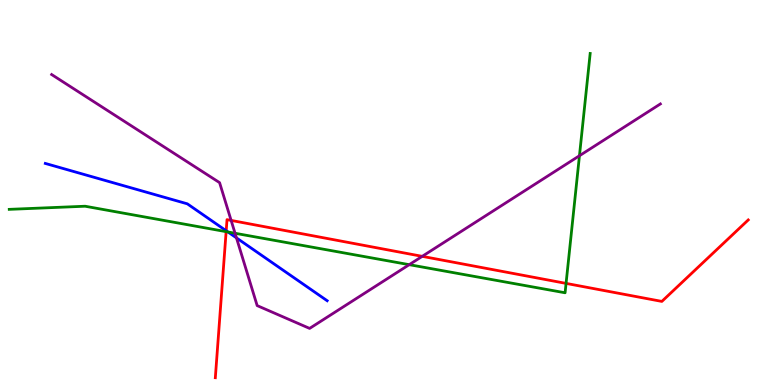[{'lines': ['blue', 'red'], 'intersections': [{'x': 2.92, 'y': 4.01}]}, {'lines': ['green', 'red'], 'intersections': [{'x': 2.92, 'y': 3.98}, {'x': 7.3, 'y': 2.64}]}, {'lines': ['purple', 'red'], 'intersections': [{'x': 2.98, 'y': 4.27}, {'x': 5.45, 'y': 3.34}]}, {'lines': ['blue', 'green'], 'intersections': [{'x': 2.94, 'y': 3.97}]}, {'lines': ['blue', 'purple'], 'intersections': [{'x': 3.05, 'y': 3.82}]}, {'lines': ['green', 'purple'], 'intersections': [{'x': 3.03, 'y': 3.94}, {'x': 5.28, 'y': 3.13}, {'x': 7.48, 'y': 5.96}]}]